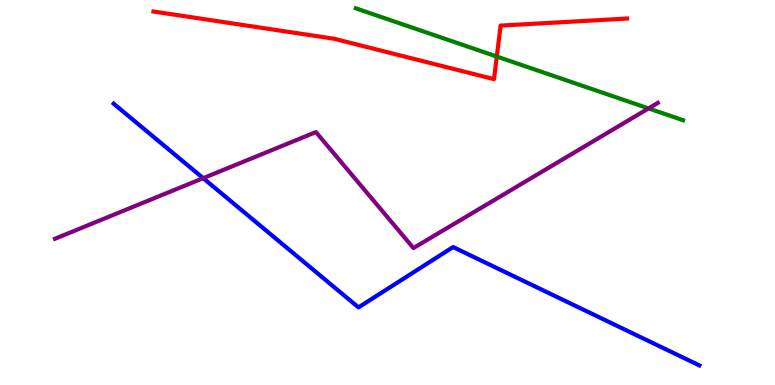[{'lines': ['blue', 'red'], 'intersections': []}, {'lines': ['green', 'red'], 'intersections': [{'x': 6.41, 'y': 8.53}]}, {'lines': ['purple', 'red'], 'intersections': []}, {'lines': ['blue', 'green'], 'intersections': []}, {'lines': ['blue', 'purple'], 'intersections': [{'x': 2.62, 'y': 5.37}]}, {'lines': ['green', 'purple'], 'intersections': [{'x': 8.37, 'y': 7.18}]}]